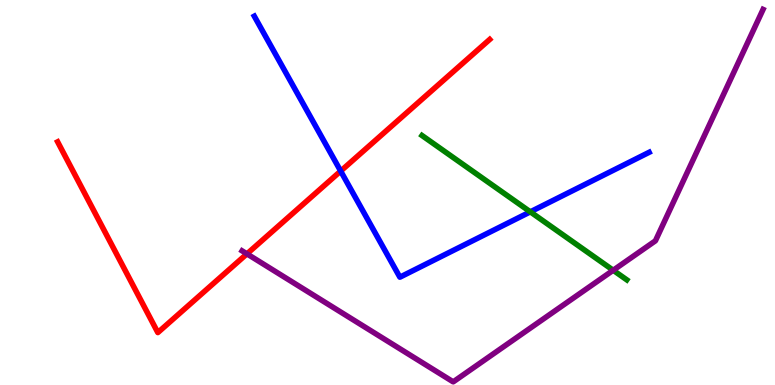[{'lines': ['blue', 'red'], 'intersections': [{'x': 4.4, 'y': 5.56}]}, {'lines': ['green', 'red'], 'intersections': []}, {'lines': ['purple', 'red'], 'intersections': [{'x': 3.19, 'y': 3.41}]}, {'lines': ['blue', 'green'], 'intersections': [{'x': 6.84, 'y': 4.5}]}, {'lines': ['blue', 'purple'], 'intersections': []}, {'lines': ['green', 'purple'], 'intersections': [{'x': 7.91, 'y': 2.98}]}]